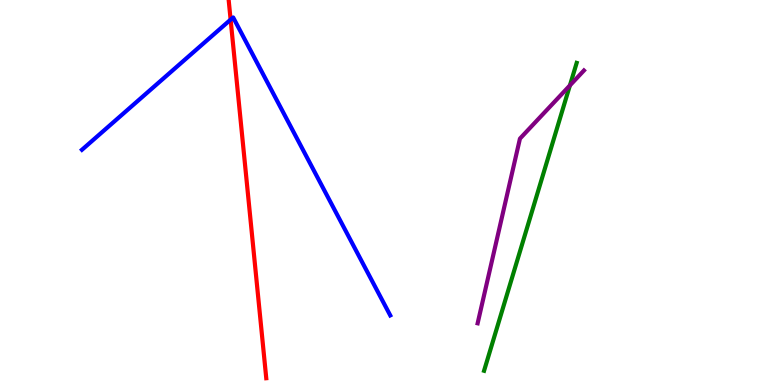[{'lines': ['blue', 'red'], 'intersections': [{'x': 2.98, 'y': 9.49}]}, {'lines': ['green', 'red'], 'intersections': []}, {'lines': ['purple', 'red'], 'intersections': []}, {'lines': ['blue', 'green'], 'intersections': []}, {'lines': ['blue', 'purple'], 'intersections': []}, {'lines': ['green', 'purple'], 'intersections': [{'x': 7.35, 'y': 7.78}]}]